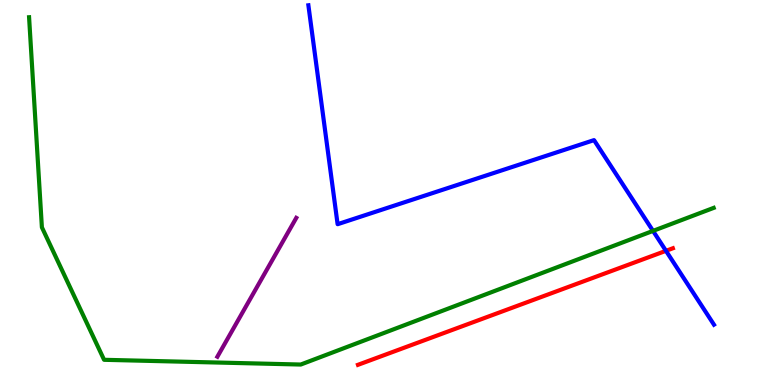[{'lines': ['blue', 'red'], 'intersections': [{'x': 8.59, 'y': 3.49}]}, {'lines': ['green', 'red'], 'intersections': []}, {'lines': ['purple', 'red'], 'intersections': []}, {'lines': ['blue', 'green'], 'intersections': [{'x': 8.43, 'y': 4.0}]}, {'lines': ['blue', 'purple'], 'intersections': []}, {'lines': ['green', 'purple'], 'intersections': []}]